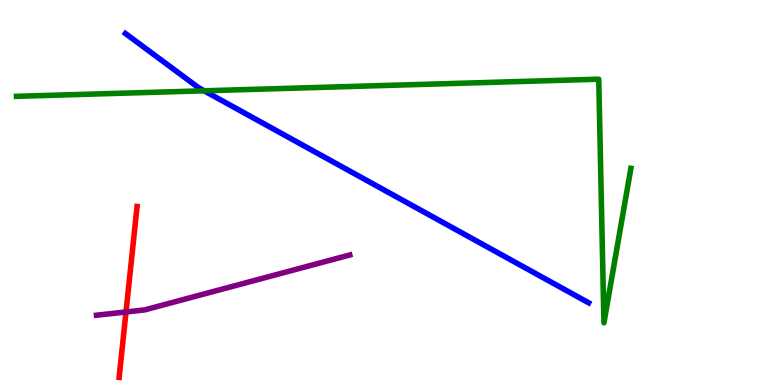[{'lines': ['blue', 'red'], 'intersections': []}, {'lines': ['green', 'red'], 'intersections': []}, {'lines': ['purple', 'red'], 'intersections': [{'x': 1.63, 'y': 1.9}]}, {'lines': ['blue', 'green'], 'intersections': [{'x': 2.63, 'y': 7.64}]}, {'lines': ['blue', 'purple'], 'intersections': []}, {'lines': ['green', 'purple'], 'intersections': []}]